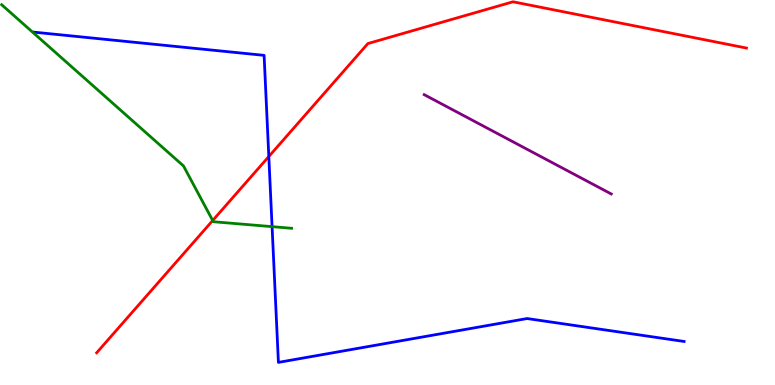[{'lines': ['blue', 'red'], 'intersections': [{'x': 3.47, 'y': 5.93}]}, {'lines': ['green', 'red'], 'intersections': [{'x': 2.74, 'y': 4.27}]}, {'lines': ['purple', 'red'], 'intersections': []}, {'lines': ['blue', 'green'], 'intersections': [{'x': 3.51, 'y': 4.11}]}, {'lines': ['blue', 'purple'], 'intersections': []}, {'lines': ['green', 'purple'], 'intersections': []}]